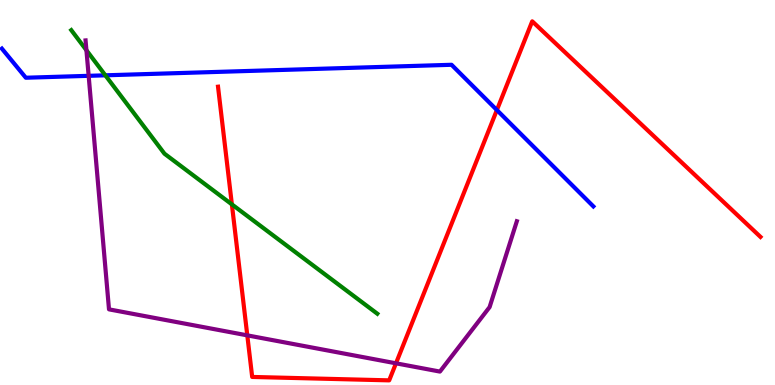[{'lines': ['blue', 'red'], 'intersections': [{'x': 6.41, 'y': 7.14}]}, {'lines': ['green', 'red'], 'intersections': [{'x': 2.99, 'y': 4.69}]}, {'lines': ['purple', 'red'], 'intersections': [{'x': 3.19, 'y': 1.29}, {'x': 5.11, 'y': 0.563}]}, {'lines': ['blue', 'green'], 'intersections': [{'x': 1.36, 'y': 8.04}]}, {'lines': ['blue', 'purple'], 'intersections': [{'x': 1.14, 'y': 8.03}]}, {'lines': ['green', 'purple'], 'intersections': [{'x': 1.12, 'y': 8.7}]}]